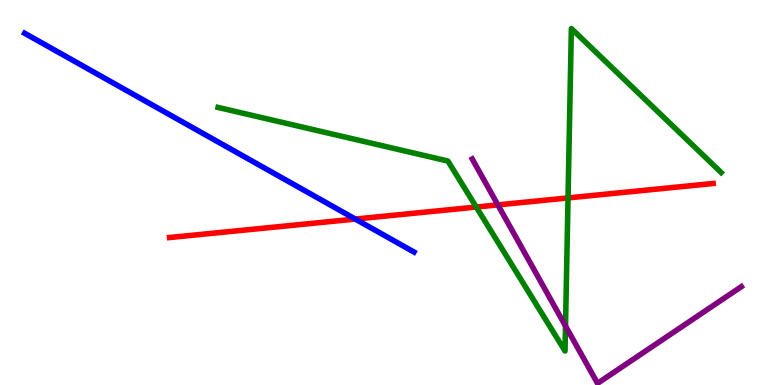[{'lines': ['blue', 'red'], 'intersections': [{'x': 4.58, 'y': 4.31}]}, {'lines': ['green', 'red'], 'intersections': [{'x': 6.15, 'y': 4.62}, {'x': 7.33, 'y': 4.86}]}, {'lines': ['purple', 'red'], 'intersections': [{'x': 6.42, 'y': 4.68}]}, {'lines': ['blue', 'green'], 'intersections': []}, {'lines': ['blue', 'purple'], 'intersections': []}, {'lines': ['green', 'purple'], 'intersections': [{'x': 7.3, 'y': 1.53}]}]